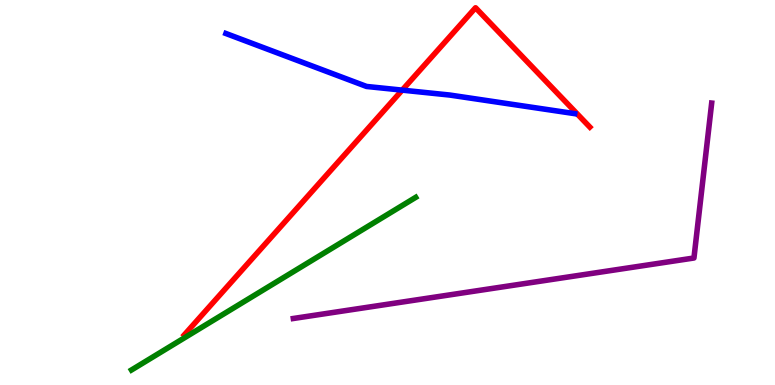[{'lines': ['blue', 'red'], 'intersections': [{'x': 5.19, 'y': 7.66}]}, {'lines': ['green', 'red'], 'intersections': []}, {'lines': ['purple', 'red'], 'intersections': []}, {'lines': ['blue', 'green'], 'intersections': []}, {'lines': ['blue', 'purple'], 'intersections': []}, {'lines': ['green', 'purple'], 'intersections': []}]